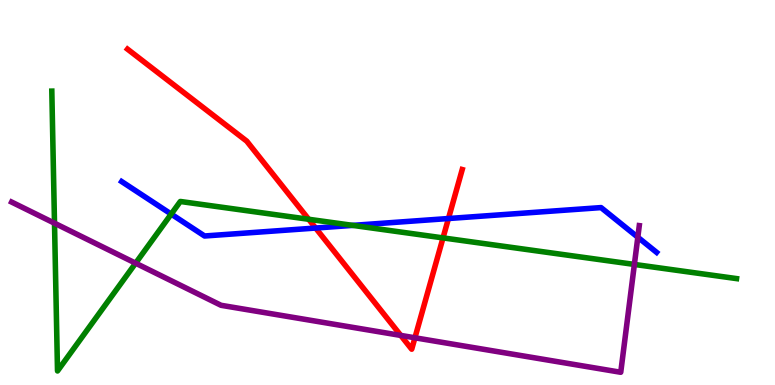[{'lines': ['blue', 'red'], 'intersections': [{'x': 4.07, 'y': 4.08}, {'x': 5.79, 'y': 4.32}]}, {'lines': ['green', 'red'], 'intersections': [{'x': 3.98, 'y': 4.3}, {'x': 5.72, 'y': 3.82}]}, {'lines': ['purple', 'red'], 'intersections': [{'x': 5.17, 'y': 1.29}, {'x': 5.35, 'y': 1.23}]}, {'lines': ['blue', 'green'], 'intersections': [{'x': 2.21, 'y': 4.44}, {'x': 4.55, 'y': 4.15}]}, {'lines': ['blue', 'purple'], 'intersections': [{'x': 8.23, 'y': 3.84}]}, {'lines': ['green', 'purple'], 'intersections': [{'x': 0.703, 'y': 4.2}, {'x': 1.75, 'y': 3.16}, {'x': 8.19, 'y': 3.13}]}]